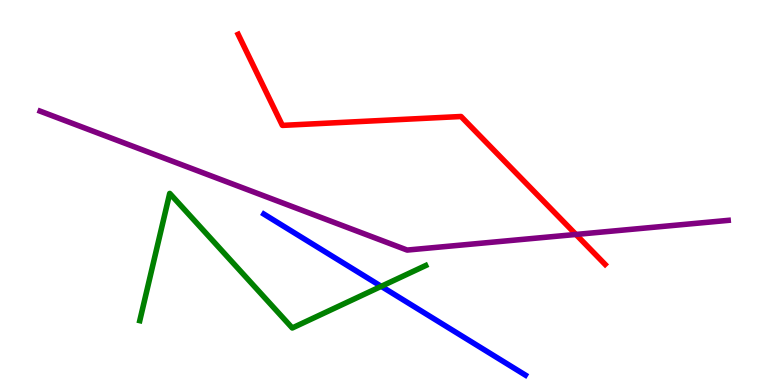[{'lines': ['blue', 'red'], 'intersections': []}, {'lines': ['green', 'red'], 'intersections': []}, {'lines': ['purple', 'red'], 'intersections': [{'x': 7.43, 'y': 3.91}]}, {'lines': ['blue', 'green'], 'intersections': [{'x': 4.92, 'y': 2.56}]}, {'lines': ['blue', 'purple'], 'intersections': []}, {'lines': ['green', 'purple'], 'intersections': []}]